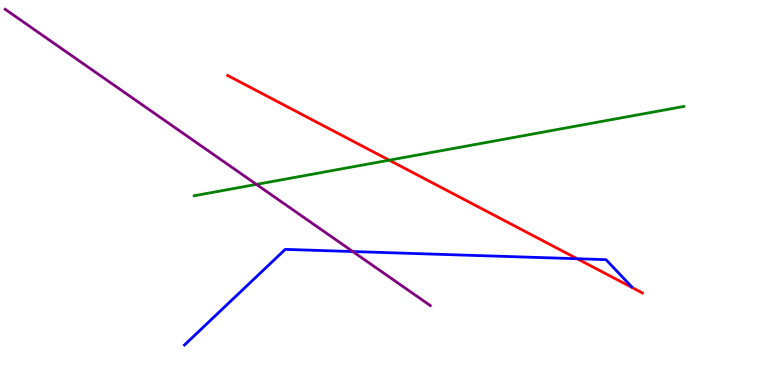[{'lines': ['blue', 'red'], 'intersections': [{'x': 7.45, 'y': 3.28}]}, {'lines': ['green', 'red'], 'intersections': [{'x': 5.02, 'y': 5.84}]}, {'lines': ['purple', 'red'], 'intersections': []}, {'lines': ['blue', 'green'], 'intersections': []}, {'lines': ['blue', 'purple'], 'intersections': [{'x': 4.55, 'y': 3.47}]}, {'lines': ['green', 'purple'], 'intersections': [{'x': 3.31, 'y': 5.21}]}]